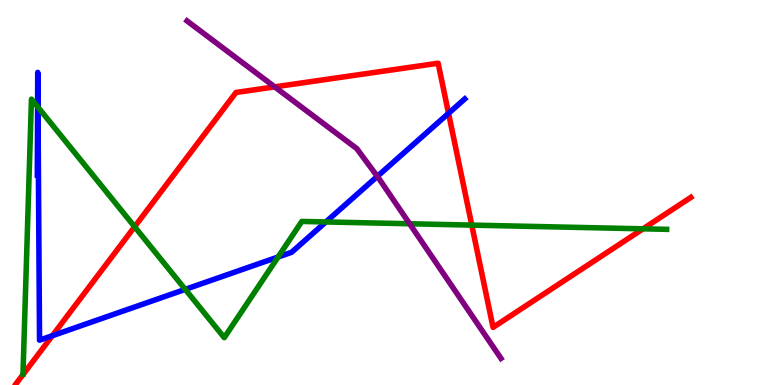[{'lines': ['blue', 'red'], 'intersections': [{'x': 0.675, 'y': 1.28}, {'x': 5.79, 'y': 7.06}]}, {'lines': ['green', 'red'], 'intersections': [{'x': 1.74, 'y': 4.11}, {'x': 6.09, 'y': 4.15}, {'x': 8.3, 'y': 4.06}]}, {'lines': ['purple', 'red'], 'intersections': [{'x': 3.54, 'y': 7.74}]}, {'lines': ['blue', 'green'], 'intersections': [{'x': 0.485, 'y': 7.23}, {'x': 0.49, 'y': 7.22}, {'x': 2.39, 'y': 2.48}, {'x': 3.59, 'y': 3.32}, {'x': 4.2, 'y': 4.24}]}, {'lines': ['blue', 'purple'], 'intersections': [{'x': 4.87, 'y': 5.42}]}, {'lines': ['green', 'purple'], 'intersections': [{'x': 5.29, 'y': 4.19}]}]